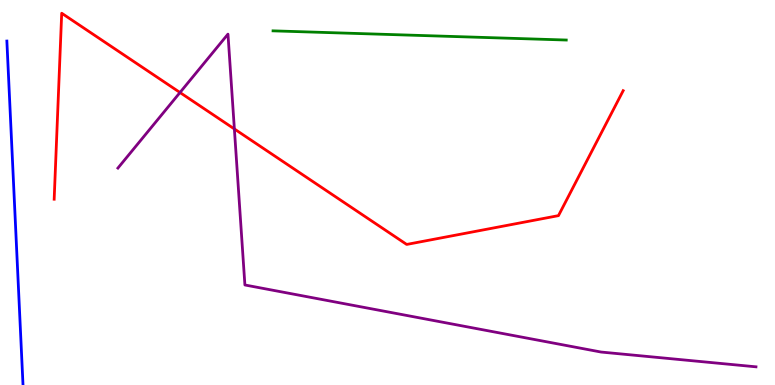[{'lines': ['blue', 'red'], 'intersections': []}, {'lines': ['green', 'red'], 'intersections': []}, {'lines': ['purple', 'red'], 'intersections': [{'x': 2.32, 'y': 7.6}, {'x': 3.02, 'y': 6.65}]}, {'lines': ['blue', 'green'], 'intersections': []}, {'lines': ['blue', 'purple'], 'intersections': []}, {'lines': ['green', 'purple'], 'intersections': []}]